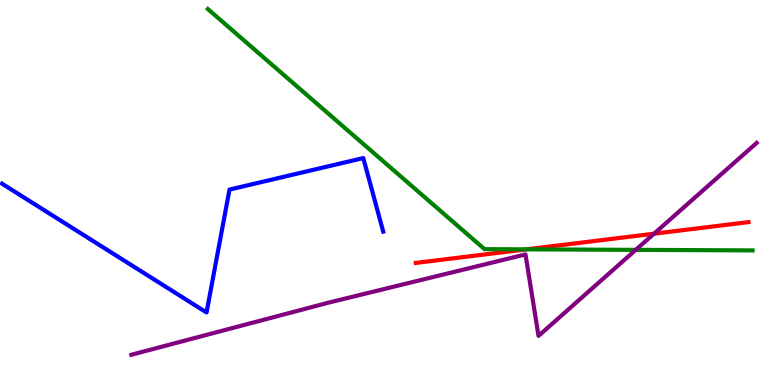[{'lines': ['blue', 'red'], 'intersections': []}, {'lines': ['green', 'red'], 'intersections': [{'x': 6.79, 'y': 3.52}]}, {'lines': ['purple', 'red'], 'intersections': [{'x': 8.44, 'y': 3.93}]}, {'lines': ['blue', 'green'], 'intersections': []}, {'lines': ['blue', 'purple'], 'intersections': []}, {'lines': ['green', 'purple'], 'intersections': [{'x': 8.2, 'y': 3.51}]}]